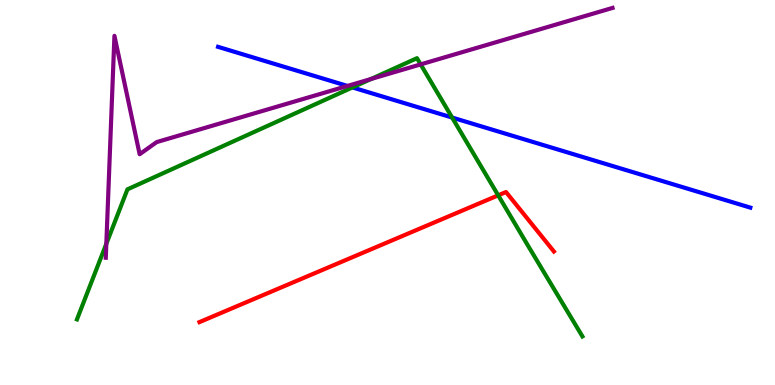[{'lines': ['blue', 'red'], 'intersections': []}, {'lines': ['green', 'red'], 'intersections': [{'x': 6.43, 'y': 4.93}]}, {'lines': ['purple', 'red'], 'intersections': []}, {'lines': ['blue', 'green'], 'intersections': [{'x': 4.55, 'y': 7.73}, {'x': 5.83, 'y': 6.95}]}, {'lines': ['blue', 'purple'], 'intersections': [{'x': 4.48, 'y': 7.77}]}, {'lines': ['green', 'purple'], 'intersections': [{'x': 1.37, 'y': 3.67}, {'x': 4.79, 'y': 7.95}, {'x': 5.43, 'y': 8.33}]}]